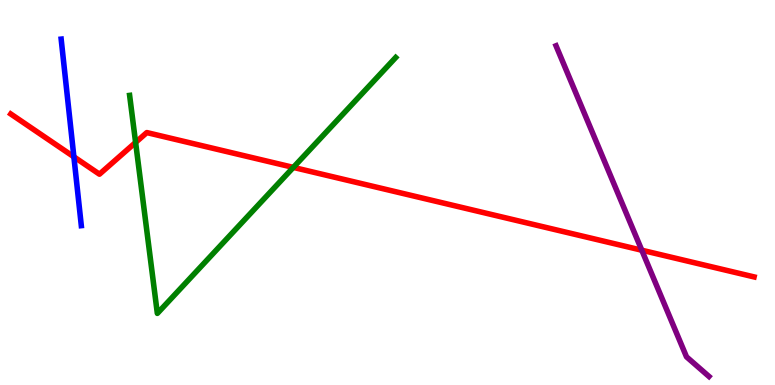[{'lines': ['blue', 'red'], 'intersections': [{'x': 0.953, 'y': 5.93}]}, {'lines': ['green', 'red'], 'intersections': [{'x': 1.75, 'y': 6.3}, {'x': 3.78, 'y': 5.65}]}, {'lines': ['purple', 'red'], 'intersections': [{'x': 8.28, 'y': 3.5}]}, {'lines': ['blue', 'green'], 'intersections': []}, {'lines': ['blue', 'purple'], 'intersections': []}, {'lines': ['green', 'purple'], 'intersections': []}]